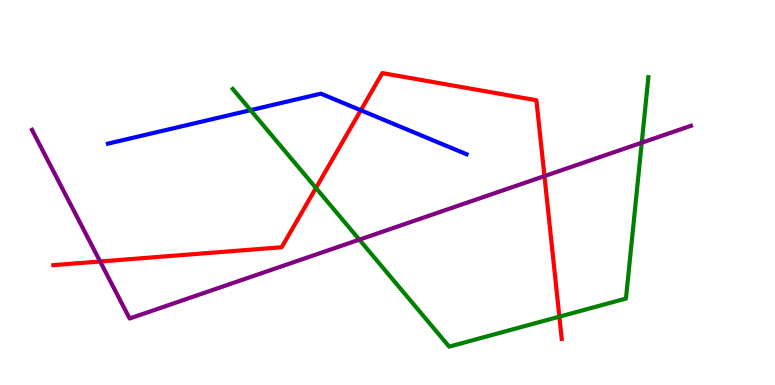[{'lines': ['blue', 'red'], 'intersections': [{'x': 4.66, 'y': 7.14}]}, {'lines': ['green', 'red'], 'intersections': [{'x': 4.08, 'y': 5.12}, {'x': 7.22, 'y': 1.77}]}, {'lines': ['purple', 'red'], 'intersections': [{'x': 1.29, 'y': 3.21}, {'x': 7.03, 'y': 5.43}]}, {'lines': ['blue', 'green'], 'intersections': [{'x': 3.23, 'y': 7.14}]}, {'lines': ['blue', 'purple'], 'intersections': []}, {'lines': ['green', 'purple'], 'intersections': [{'x': 4.64, 'y': 3.78}, {'x': 8.28, 'y': 6.29}]}]